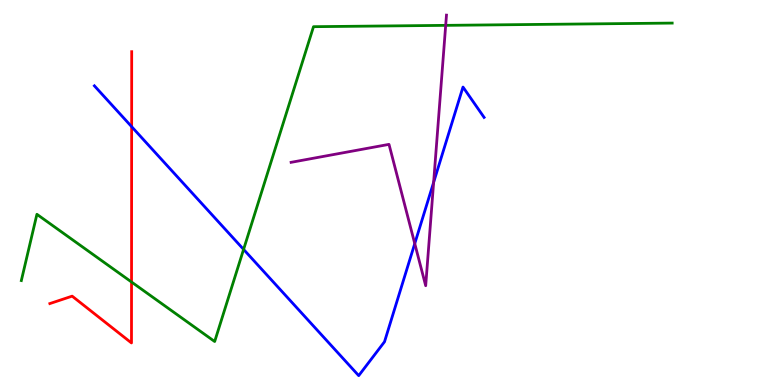[{'lines': ['blue', 'red'], 'intersections': [{'x': 1.7, 'y': 6.71}]}, {'lines': ['green', 'red'], 'intersections': [{'x': 1.7, 'y': 2.68}]}, {'lines': ['purple', 'red'], 'intersections': []}, {'lines': ['blue', 'green'], 'intersections': [{'x': 3.14, 'y': 3.52}]}, {'lines': ['blue', 'purple'], 'intersections': [{'x': 5.35, 'y': 3.67}, {'x': 5.6, 'y': 5.26}]}, {'lines': ['green', 'purple'], 'intersections': [{'x': 5.75, 'y': 9.34}]}]